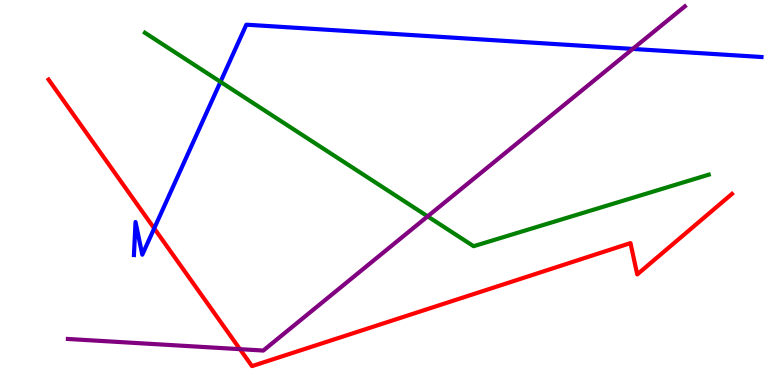[{'lines': ['blue', 'red'], 'intersections': [{'x': 1.99, 'y': 4.07}]}, {'lines': ['green', 'red'], 'intersections': []}, {'lines': ['purple', 'red'], 'intersections': [{'x': 3.1, 'y': 0.931}]}, {'lines': ['blue', 'green'], 'intersections': [{'x': 2.84, 'y': 7.87}]}, {'lines': ['blue', 'purple'], 'intersections': [{'x': 8.16, 'y': 8.73}]}, {'lines': ['green', 'purple'], 'intersections': [{'x': 5.52, 'y': 4.38}]}]